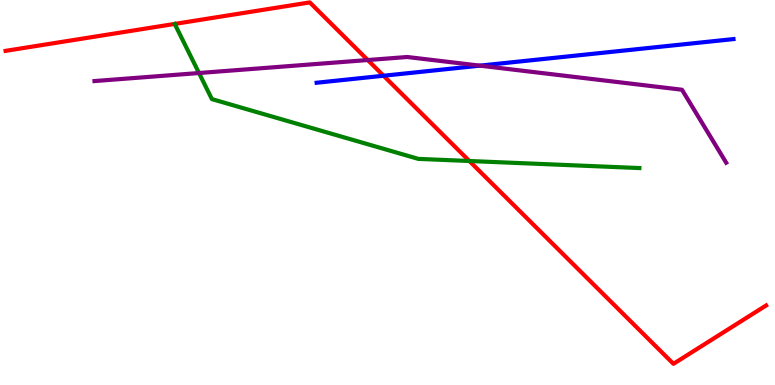[{'lines': ['blue', 'red'], 'intersections': [{'x': 4.95, 'y': 8.03}]}, {'lines': ['green', 'red'], 'intersections': [{'x': 6.06, 'y': 5.82}]}, {'lines': ['purple', 'red'], 'intersections': [{'x': 4.75, 'y': 8.44}]}, {'lines': ['blue', 'green'], 'intersections': []}, {'lines': ['blue', 'purple'], 'intersections': [{'x': 6.19, 'y': 8.29}]}, {'lines': ['green', 'purple'], 'intersections': [{'x': 2.57, 'y': 8.1}]}]